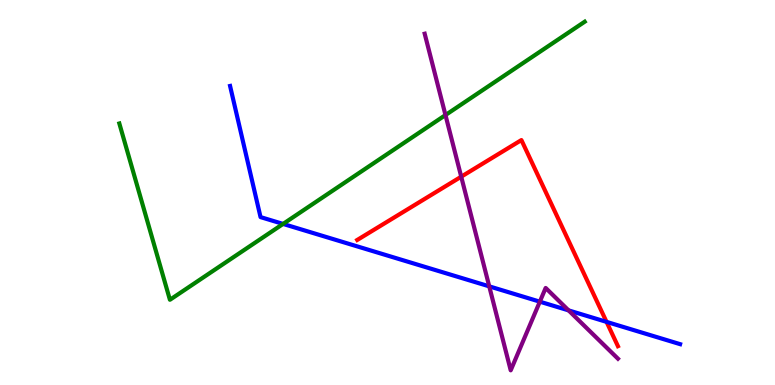[{'lines': ['blue', 'red'], 'intersections': [{'x': 7.83, 'y': 1.64}]}, {'lines': ['green', 'red'], 'intersections': []}, {'lines': ['purple', 'red'], 'intersections': [{'x': 5.95, 'y': 5.41}]}, {'lines': ['blue', 'green'], 'intersections': [{'x': 3.65, 'y': 4.18}]}, {'lines': ['blue', 'purple'], 'intersections': [{'x': 6.31, 'y': 2.56}, {'x': 6.97, 'y': 2.16}, {'x': 7.34, 'y': 1.94}]}, {'lines': ['green', 'purple'], 'intersections': [{'x': 5.75, 'y': 7.01}]}]